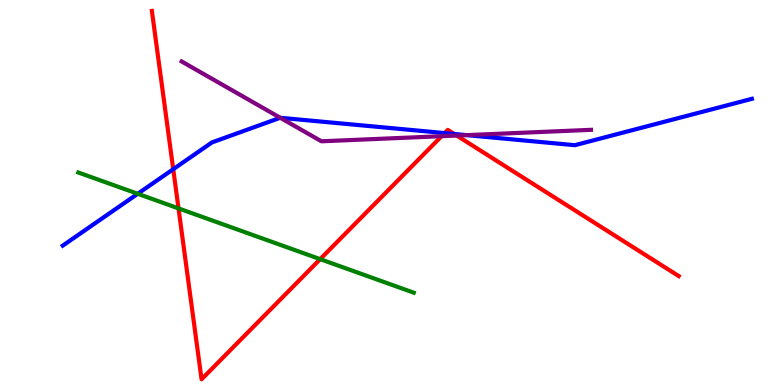[{'lines': ['blue', 'red'], 'intersections': [{'x': 2.24, 'y': 5.6}, {'x': 5.74, 'y': 6.54}, {'x': 5.86, 'y': 6.52}]}, {'lines': ['green', 'red'], 'intersections': [{'x': 2.3, 'y': 4.59}, {'x': 4.13, 'y': 3.27}]}, {'lines': ['purple', 'red'], 'intersections': [{'x': 5.7, 'y': 6.46}, {'x': 5.89, 'y': 6.48}]}, {'lines': ['blue', 'green'], 'intersections': [{'x': 1.78, 'y': 4.97}]}, {'lines': ['blue', 'purple'], 'intersections': [{'x': 3.62, 'y': 6.94}, {'x': 6.02, 'y': 6.49}]}, {'lines': ['green', 'purple'], 'intersections': []}]